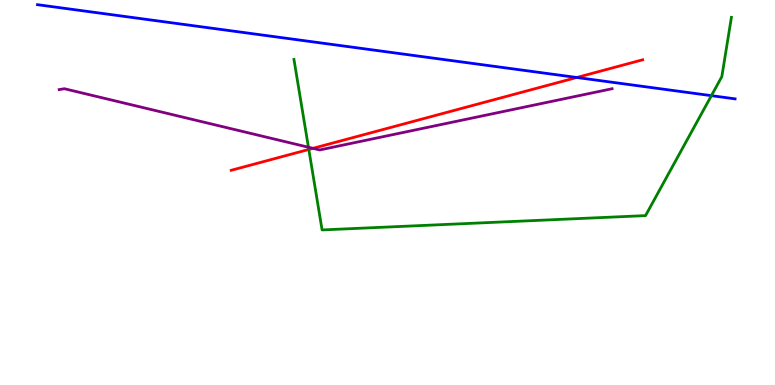[{'lines': ['blue', 'red'], 'intersections': [{'x': 7.44, 'y': 7.99}]}, {'lines': ['green', 'red'], 'intersections': [{'x': 3.98, 'y': 6.12}]}, {'lines': ['purple', 'red'], 'intersections': [{'x': 4.04, 'y': 6.15}]}, {'lines': ['blue', 'green'], 'intersections': [{'x': 9.18, 'y': 7.52}]}, {'lines': ['blue', 'purple'], 'intersections': []}, {'lines': ['green', 'purple'], 'intersections': [{'x': 3.98, 'y': 6.18}]}]